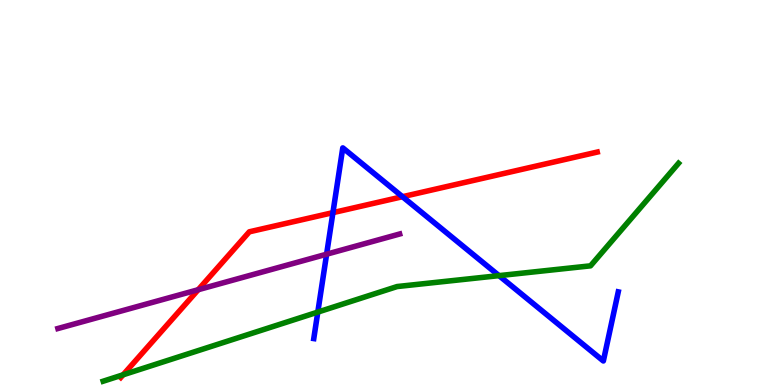[{'lines': ['blue', 'red'], 'intersections': [{'x': 4.3, 'y': 4.48}, {'x': 5.19, 'y': 4.89}]}, {'lines': ['green', 'red'], 'intersections': [{'x': 1.59, 'y': 0.265}]}, {'lines': ['purple', 'red'], 'intersections': [{'x': 2.56, 'y': 2.47}]}, {'lines': ['blue', 'green'], 'intersections': [{'x': 4.1, 'y': 1.89}, {'x': 6.44, 'y': 2.84}]}, {'lines': ['blue', 'purple'], 'intersections': [{'x': 4.21, 'y': 3.4}]}, {'lines': ['green', 'purple'], 'intersections': []}]